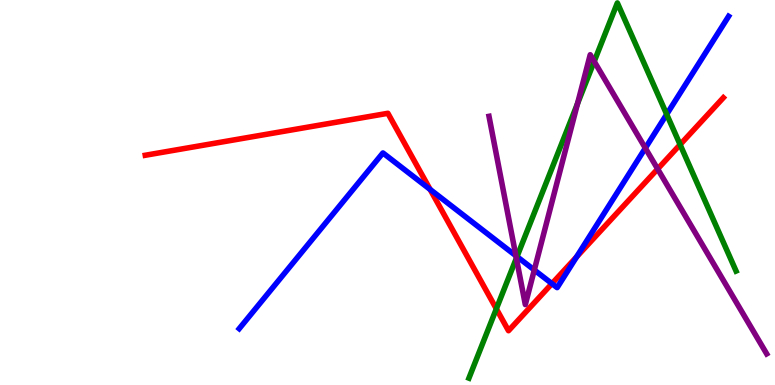[{'lines': ['blue', 'red'], 'intersections': [{'x': 5.55, 'y': 5.08}, {'x': 7.12, 'y': 2.63}, {'x': 7.44, 'y': 3.33}]}, {'lines': ['green', 'red'], 'intersections': [{'x': 6.4, 'y': 1.98}, {'x': 8.78, 'y': 6.24}]}, {'lines': ['purple', 'red'], 'intersections': [{'x': 8.49, 'y': 5.61}]}, {'lines': ['blue', 'green'], 'intersections': [{'x': 6.67, 'y': 3.33}, {'x': 8.6, 'y': 7.03}]}, {'lines': ['blue', 'purple'], 'intersections': [{'x': 6.66, 'y': 3.36}, {'x': 6.89, 'y': 2.99}, {'x': 8.33, 'y': 6.15}]}, {'lines': ['green', 'purple'], 'intersections': [{'x': 6.66, 'y': 3.29}, {'x': 7.45, 'y': 7.31}, {'x': 7.67, 'y': 8.4}]}]